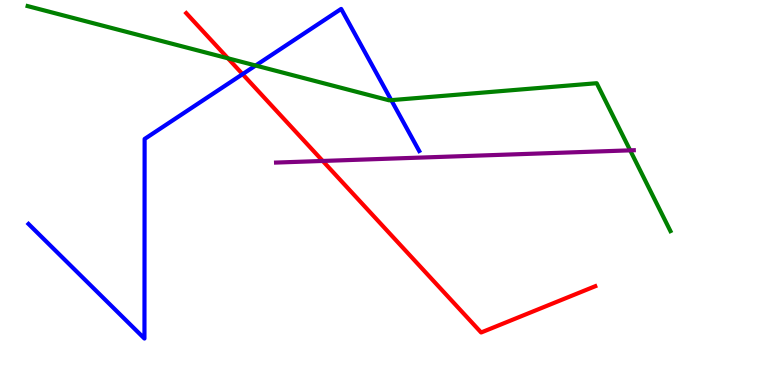[{'lines': ['blue', 'red'], 'intersections': [{'x': 3.13, 'y': 8.07}]}, {'lines': ['green', 'red'], 'intersections': [{'x': 2.94, 'y': 8.49}]}, {'lines': ['purple', 'red'], 'intersections': [{'x': 4.16, 'y': 5.82}]}, {'lines': ['blue', 'green'], 'intersections': [{'x': 3.3, 'y': 8.3}, {'x': 5.05, 'y': 7.4}]}, {'lines': ['blue', 'purple'], 'intersections': []}, {'lines': ['green', 'purple'], 'intersections': [{'x': 8.13, 'y': 6.09}]}]